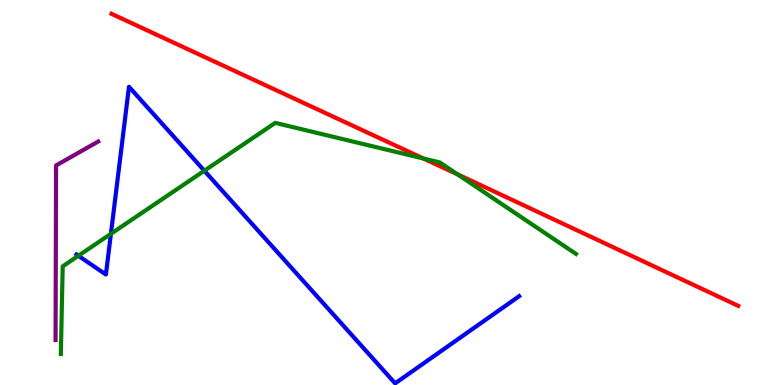[{'lines': ['blue', 'red'], 'intersections': []}, {'lines': ['green', 'red'], 'intersections': [{'x': 5.46, 'y': 5.88}, {'x': 5.9, 'y': 5.47}]}, {'lines': ['purple', 'red'], 'intersections': []}, {'lines': ['blue', 'green'], 'intersections': [{'x': 1.01, 'y': 3.36}, {'x': 1.43, 'y': 3.93}, {'x': 2.64, 'y': 5.57}]}, {'lines': ['blue', 'purple'], 'intersections': []}, {'lines': ['green', 'purple'], 'intersections': []}]